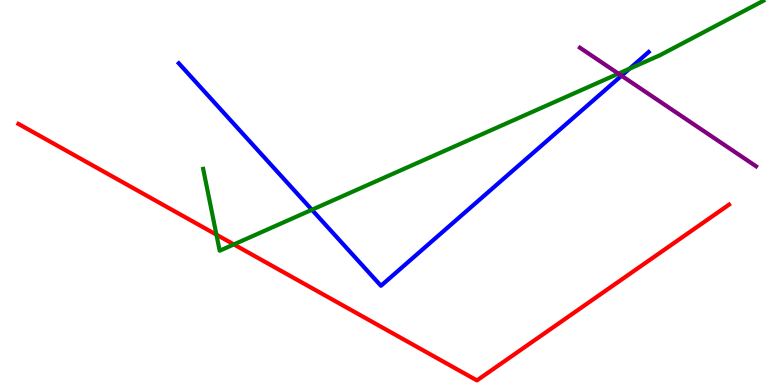[{'lines': ['blue', 'red'], 'intersections': []}, {'lines': ['green', 'red'], 'intersections': [{'x': 2.79, 'y': 3.9}, {'x': 3.02, 'y': 3.65}]}, {'lines': ['purple', 'red'], 'intersections': []}, {'lines': ['blue', 'green'], 'intersections': [{'x': 4.02, 'y': 4.55}, {'x': 8.12, 'y': 8.22}]}, {'lines': ['blue', 'purple'], 'intersections': [{'x': 8.02, 'y': 8.03}]}, {'lines': ['green', 'purple'], 'intersections': [{'x': 7.98, 'y': 8.09}]}]